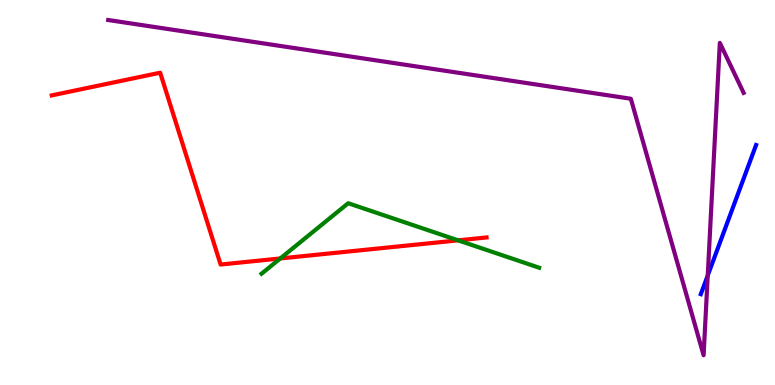[{'lines': ['blue', 'red'], 'intersections': []}, {'lines': ['green', 'red'], 'intersections': [{'x': 3.62, 'y': 3.29}, {'x': 5.91, 'y': 3.76}]}, {'lines': ['purple', 'red'], 'intersections': []}, {'lines': ['blue', 'green'], 'intersections': []}, {'lines': ['blue', 'purple'], 'intersections': [{'x': 9.13, 'y': 2.85}]}, {'lines': ['green', 'purple'], 'intersections': []}]